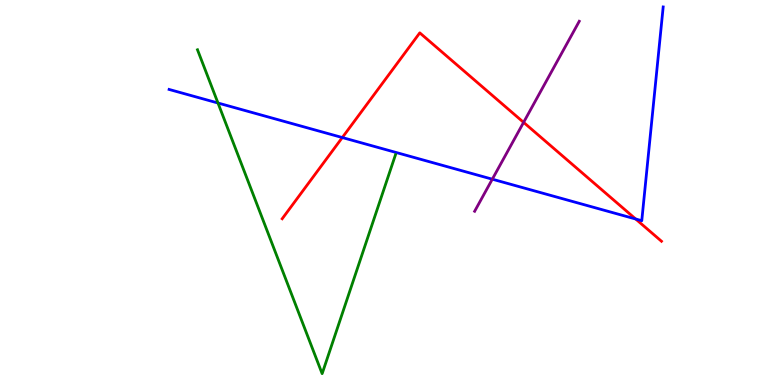[{'lines': ['blue', 'red'], 'intersections': [{'x': 4.42, 'y': 6.43}, {'x': 8.2, 'y': 4.31}]}, {'lines': ['green', 'red'], 'intersections': []}, {'lines': ['purple', 'red'], 'intersections': [{'x': 6.76, 'y': 6.82}]}, {'lines': ['blue', 'green'], 'intersections': [{'x': 2.81, 'y': 7.32}]}, {'lines': ['blue', 'purple'], 'intersections': [{'x': 6.35, 'y': 5.35}]}, {'lines': ['green', 'purple'], 'intersections': []}]